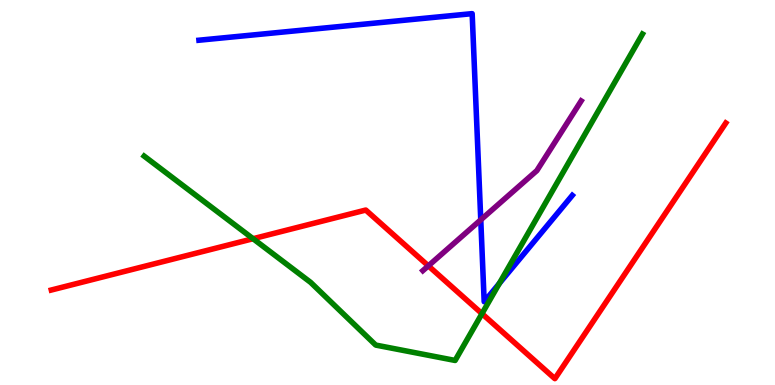[{'lines': ['blue', 'red'], 'intersections': []}, {'lines': ['green', 'red'], 'intersections': [{'x': 3.27, 'y': 3.8}, {'x': 6.22, 'y': 1.85}]}, {'lines': ['purple', 'red'], 'intersections': [{'x': 5.53, 'y': 3.1}]}, {'lines': ['blue', 'green'], 'intersections': [{'x': 6.44, 'y': 2.64}]}, {'lines': ['blue', 'purple'], 'intersections': [{'x': 6.2, 'y': 4.29}]}, {'lines': ['green', 'purple'], 'intersections': []}]